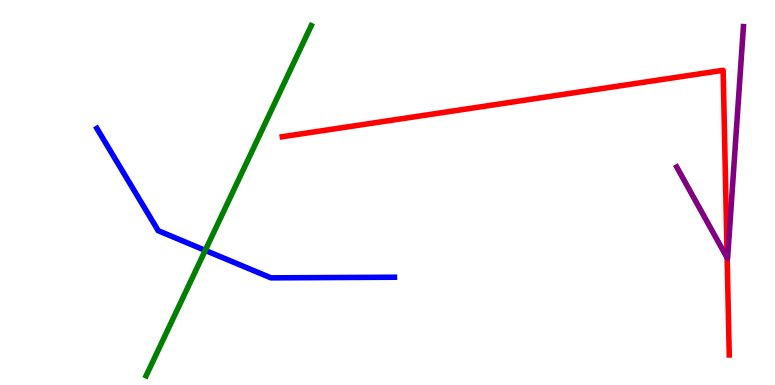[{'lines': ['blue', 'red'], 'intersections': []}, {'lines': ['green', 'red'], 'intersections': []}, {'lines': ['purple', 'red'], 'intersections': [{'x': 9.38, 'y': 3.3}]}, {'lines': ['blue', 'green'], 'intersections': [{'x': 2.65, 'y': 3.5}]}, {'lines': ['blue', 'purple'], 'intersections': []}, {'lines': ['green', 'purple'], 'intersections': []}]